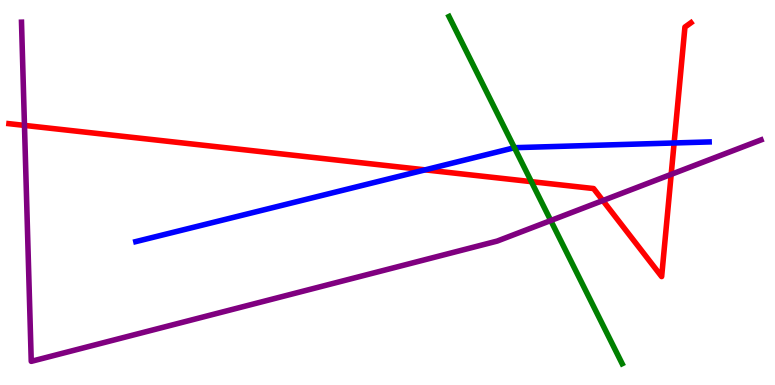[{'lines': ['blue', 'red'], 'intersections': [{'x': 5.49, 'y': 5.59}, {'x': 8.7, 'y': 6.29}]}, {'lines': ['green', 'red'], 'intersections': [{'x': 6.86, 'y': 5.28}]}, {'lines': ['purple', 'red'], 'intersections': [{'x': 0.316, 'y': 6.74}, {'x': 7.78, 'y': 4.79}, {'x': 8.66, 'y': 5.47}]}, {'lines': ['blue', 'green'], 'intersections': [{'x': 6.64, 'y': 6.16}]}, {'lines': ['blue', 'purple'], 'intersections': []}, {'lines': ['green', 'purple'], 'intersections': [{'x': 7.11, 'y': 4.27}]}]